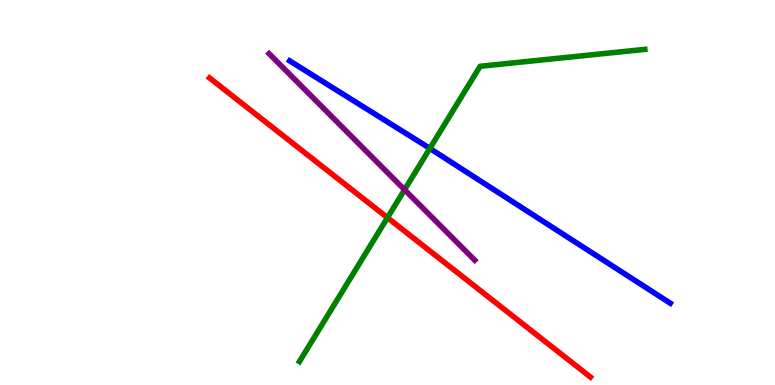[{'lines': ['blue', 'red'], 'intersections': []}, {'lines': ['green', 'red'], 'intersections': [{'x': 5.0, 'y': 4.35}]}, {'lines': ['purple', 'red'], 'intersections': []}, {'lines': ['blue', 'green'], 'intersections': [{'x': 5.55, 'y': 6.14}]}, {'lines': ['blue', 'purple'], 'intersections': []}, {'lines': ['green', 'purple'], 'intersections': [{'x': 5.22, 'y': 5.07}]}]